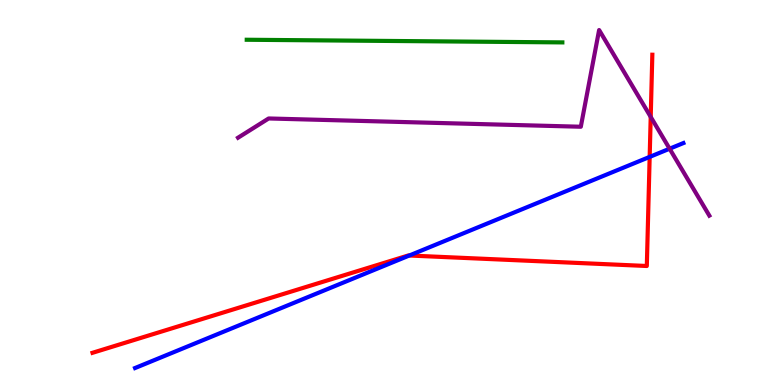[{'lines': ['blue', 'red'], 'intersections': [{'x': 5.28, 'y': 3.36}, {'x': 8.38, 'y': 5.92}]}, {'lines': ['green', 'red'], 'intersections': []}, {'lines': ['purple', 'red'], 'intersections': [{'x': 8.4, 'y': 6.96}]}, {'lines': ['blue', 'green'], 'intersections': []}, {'lines': ['blue', 'purple'], 'intersections': [{'x': 8.64, 'y': 6.14}]}, {'lines': ['green', 'purple'], 'intersections': []}]